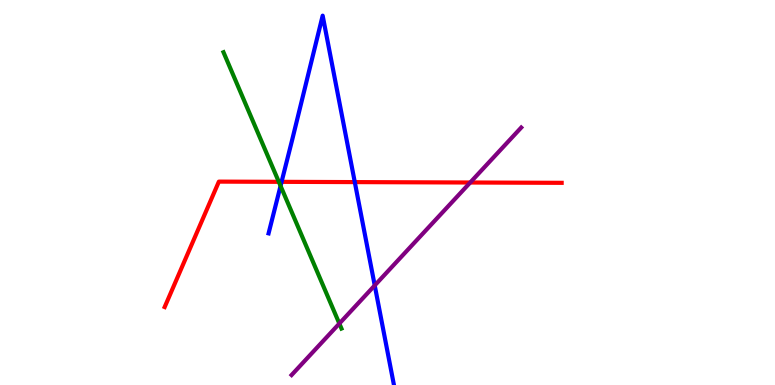[{'lines': ['blue', 'red'], 'intersections': [{'x': 3.63, 'y': 5.28}, {'x': 4.58, 'y': 5.27}]}, {'lines': ['green', 'red'], 'intersections': [{'x': 3.6, 'y': 5.28}]}, {'lines': ['purple', 'red'], 'intersections': [{'x': 6.07, 'y': 5.26}]}, {'lines': ['blue', 'green'], 'intersections': [{'x': 3.62, 'y': 5.17}]}, {'lines': ['blue', 'purple'], 'intersections': [{'x': 4.84, 'y': 2.59}]}, {'lines': ['green', 'purple'], 'intersections': [{'x': 4.38, 'y': 1.6}]}]